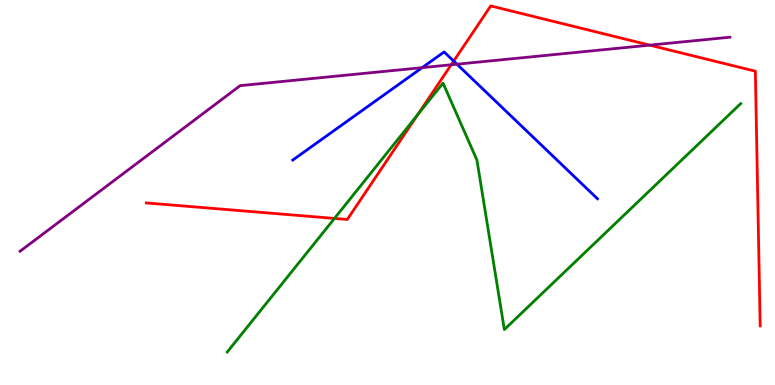[{'lines': ['blue', 'red'], 'intersections': [{'x': 5.85, 'y': 8.41}]}, {'lines': ['green', 'red'], 'intersections': [{'x': 4.32, 'y': 4.33}, {'x': 5.39, 'y': 7.02}]}, {'lines': ['purple', 'red'], 'intersections': [{'x': 5.82, 'y': 8.32}, {'x': 8.38, 'y': 8.83}]}, {'lines': ['blue', 'green'], 'intersections': []}, {'lines': ['blue', 'purple'], 'intersections': [{'x': 5.45, 'y': 8.24}, {'x': 5.9, 'y': 8.33}]}, {'lines': ['green', 'purple'], 'intersections': []}]